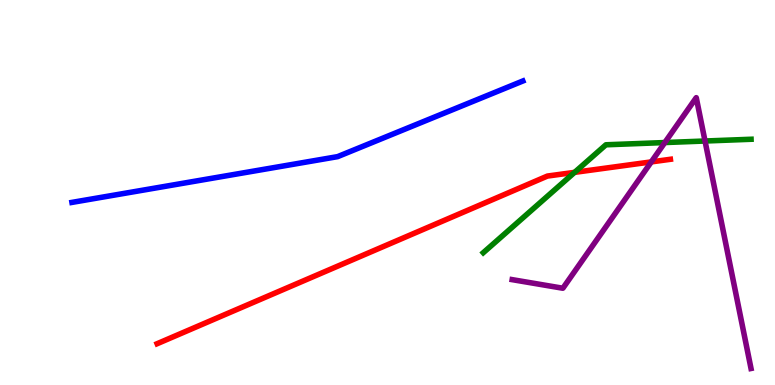[{'lines': ['blue', 'red'], 'intersections': []}, {'lines': ['green', 'red'], 'intersections': [{'x': 7.41, 'y': 5.52}]}, {'lines': ['purple', 'red'], 'intersections': [{'x': 8.4, 'y': 5.79}]}, {'lines': ['blue', 'green'], 'intersections': []}, {'lines': ['blue', 'purple'], 'intersections': []}, {'lines': ['green', 'purple'], 'intersections': [{'x': 8.58, 'y': 6.3}, {'x': 9.1, 'y': 6.34}]}]